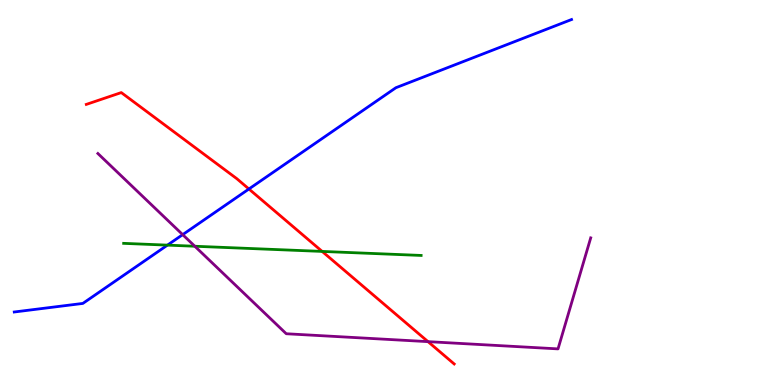[{'lines': ['blue', 'red'], 'intersections': [{'x': 3.21, 'y': 5.09}]}, {'lines': ['green', 'red'], 'intersections': [{'x': 4.16, 'y': 3.47}]}, {'lines': ['purple', 'red'], 'intersections': [{'x': 5.52, 'y': 1.13}]}, {'lines': ['blue', 'green'], 'intersections': [{'x': 2.16, 'y': 3.63}]}, {'lines': ['blue', 'purple'], 'intersections': [{'x': 2.36, 'y': 3.91}]}, {'lines': ['green', 'purple'], 'intersections': [{'x': 2.51, 'y': 3.6}]}]